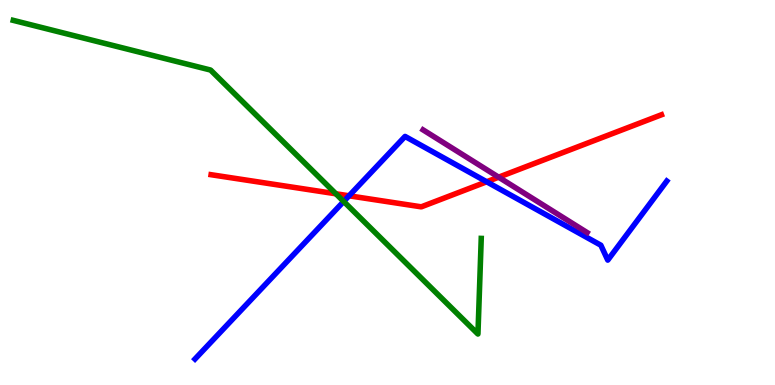[{'lines': ['blue', 'red'], 'intersections': [{'x': 4.5, 'y': 4.91}, {'x': 6.28, 'y': 5.28}]}, {'lines': ['green', 'red'], 'intersections': [{'x': 4.33, 'y': 4.97}]}, {'lines': ['purple', 'red'], 'intersections': [{'x': 6.43, 'y': 5.4}]}, {'lines': ['blue', 'green'], 'intersections': [{'x': 4.43, 'y': 4.77}]}, {'lines': ['blue', 'purple'], 'intersections': []}, {'lines': ['green', 'purple'], 'intersections': []}]